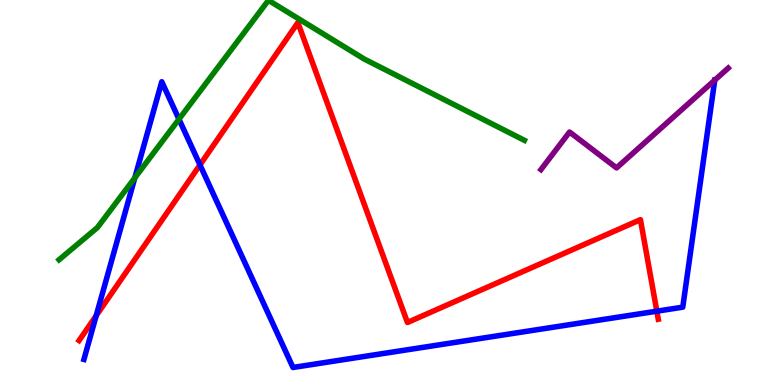[{'lines': ['blue', 'red'], 'intersections': [{'x': 1.24, 'y': 1.8}, {'x': 2.58, 'y': 5.72}, {'x': 8.48, 'y': 1.92}]}, {'lines': ['green', 'red'], 'intersections': []}, {'lines': ['purple', 'red'], 'intersections': []}, {'lines': ['blue', 'green'], 'intersections': [{'x': 1.74, 'y': 5.38}, {'x': 2.31, 'y': 6.9}]}, {'lines': ['blue', 'purple'], 'intersections': []}, {'lines': ['green', 'purple'], 'intersections': []}]